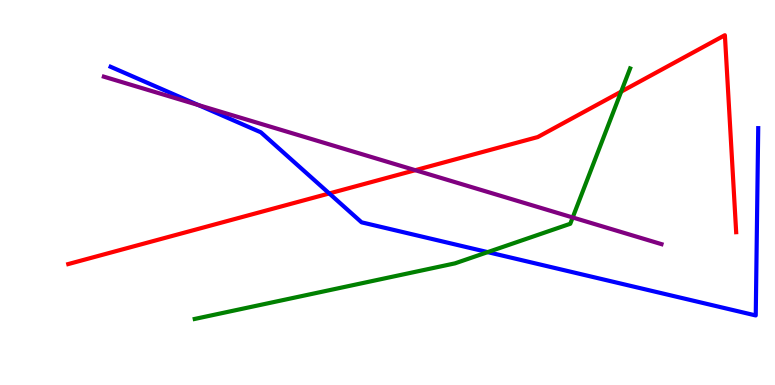[{'lines': ['blue', 'red'], 'intersections': [{'x': 4.25, 'y': 4.98}]}, {'lines': ['green', 'red'], 'intersections': [{'x': 8.02, 'y': 7.62}]}, {'lines': ['purple', 'red'], 'intersections': [{'x': 5.36, 'y': 5.58}]}, {'lines': ['blue', 'green'], 'intersections': [{'x': 6.29, 'y': 3.45}]}, {'lines': ['blue', 'purple'], 'intersections': [{'x': 2.56, 'y': 7.27}]}, {'lines': ['green', 'purple'], 'intersections': [{'x': 7.39, 'y': 4.35}]}]